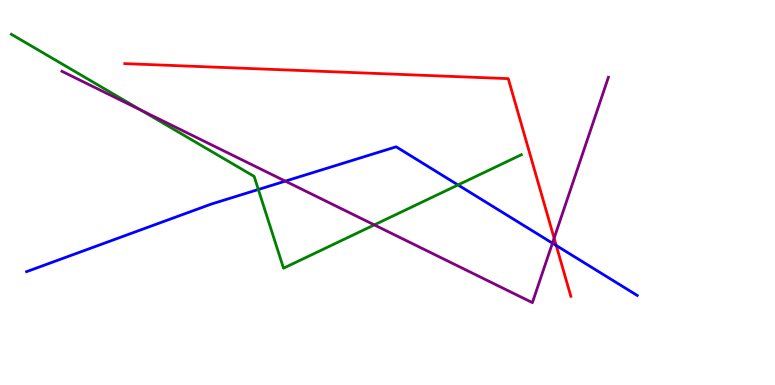[{'lines': ['blue', 'red'], 'intersections': [{'x': 7.18, 'y': 3.62}]}, {'lines': ['green', 'red'], 'intersections': []}, {'lines': ['purple', 'red'], 'intersections': [{'x': 7.15, 'y': 3.81}]}, {'lines': ['blue', 'green'], 'intersections': [{'x': 3.33, 'y': 5.08}, {'x': 5.91, 'y': 5.2}]}, {'lines': ['blue', 'purple'], 'intersections': [{'x': 3.68, 'y': 5.3}, {'x': 7.13, 'y': 3.68}]}, {'lines': ['green', 'purple'], 'intersections': [{'x': 1.82, 'y': 7.13}, {'x': 4.83, 'y': 4.16}]}]